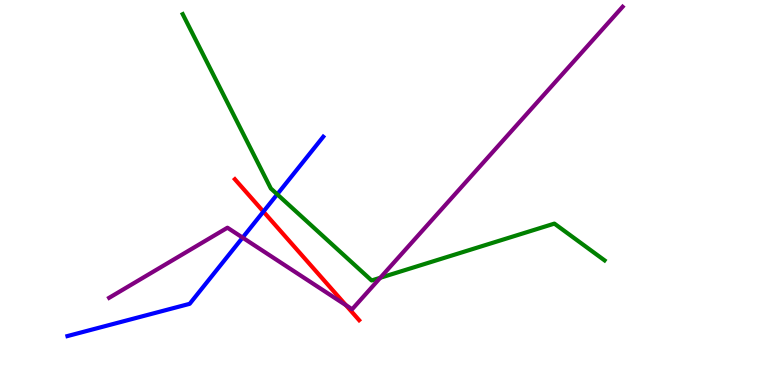[{'lines': ['blue', 'red'], 'intersections': [{'x': 3.4, 'y': 4.5}]}, {'lines': ['green', 'red'], 'intersections': []}, {'lines': ['purple', 'red'], 'intersections': [{'x': 4.46, 'y': 2.07}]}, {'lines': ['blue', 'green'], 'intersections': [{'x': 3.58, 'y': 4.95}]}, {'lines': ['blue', 'purple'], 'intersections': [{'x': 3.13, 'y': 3.83}]}, {'lines': ['green', 'purple'], 'intersections': [{'x': 4.91, 'y': 2.79}]}]